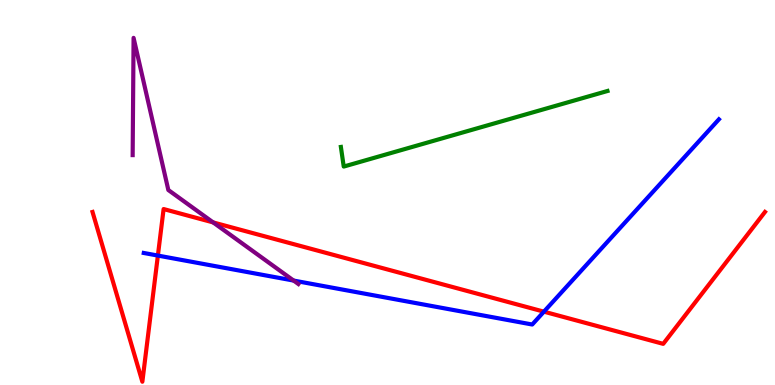[{'lines': ['blue', 'red'], 'intersections': [{'x': 2.04, 'y': 3.36}, {'x': 7.02, 'y': 1.9}]}, {'lines': ['green', 'red'], 'intersections': []}, {'lines': ['purple', 'red'], 'intersections': [{'x': 2.75, 'y': 4.22}]}, {'lines': ['blue', 'green'], 'intersections': []}, {'lines': ['blue', 'purple'], 'intersections': [{'x': 3.79, 'y': 2.71}]}, {'lines': ['green', 'purple'], 'intersections': []}]